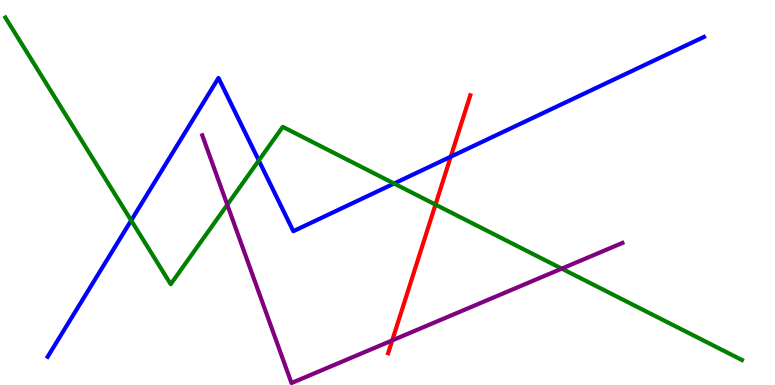[{'lines': ['blue', 'red'], 'intersections': [{'x': 5.82, 'y': 5.93}]}, {'lines': ['green', 'red'], 'intersections': [{'x': 5.62, 'y': 4.69}]}, {'lines': ['purple', 'red'], 'intersections': [{'x': 5.06, 'y': 1.16}]}, {'lines': ['blue', 'green'], 'intersections': [{'x': 1.69, 'y': 4.27}, {'x': 3.34, 'y': 5.83}, {'x': 5.08, 'y': 5.23}]}, {'lines': ['blue', 'purple'], 'intersections': []}, {'lines': ['green', 'purple'], 'intersections': [{'x': 2.93, 'y': 4.68}, {'x': 7.25, 'y': 3.02}]}]